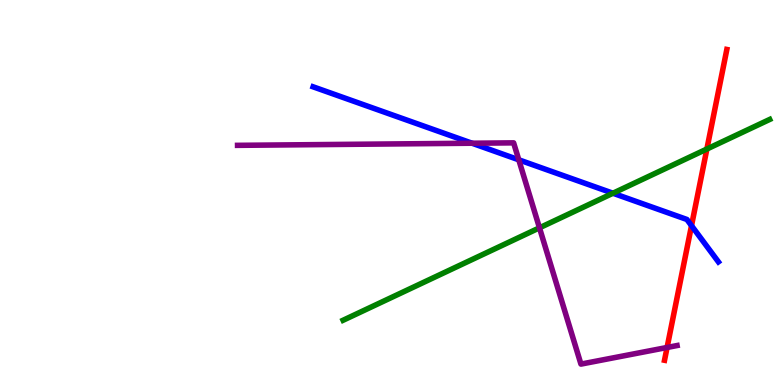[{'lines': ['blue', 'red'], 'intersections': [{'x': 8.92, 'y': 4.14}]}, {'lines': ['green', 'red'], 'intersections': [{'x': 9.12, 'y': 6.13}]}, {'lines': ['purple', 'red'], 'intersections': [{'x': 8.61, 'y': 0.975}]}, {'lines': ['blue', 'green'], 'intersections': [{'x': 7.91, 'y': 4.98}]}, {'lines': ['blue', 'purple'], 'intersections': [{'x': 6.09, 'y': 6.28}, {'x': 6.69, 'y': 5.85}]}, {'lines': ['green', 'purple'], 'intersections': [{'x': 6.96, 'y': 4.08}]}]